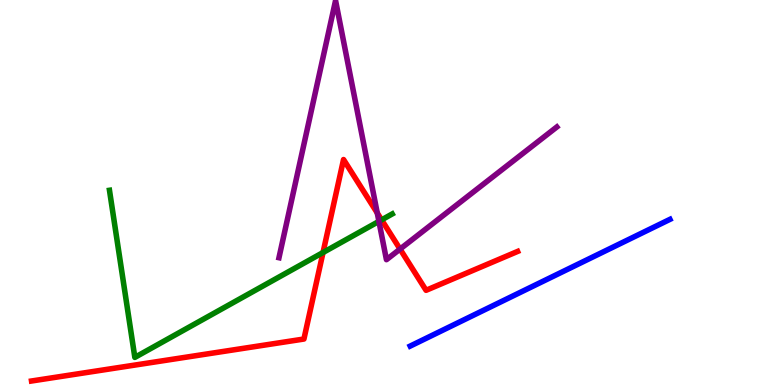[{'lines': ['blue', 'red'], 'intersections': []}, {'lines': ['green', 'red'], 'intersections': [{'x': 4.17, 'y': 3.44}, {'x': 4.92, 'y': 4.29}]}, {'lines': ['purple', 'red'], 'intersections': [{'x': 4.87, 'y': 4.47}, {'x': 5.16, 'y': 3.53}]}, {'lines': ['blue', 'green'], 'intersections': []}, {'lines': ['blue', 'purple'], 'intersections': []}, {'lines': ['green', 'purple'], 'intersections': [{'x': 4.89, 'y': 4.25}]}]